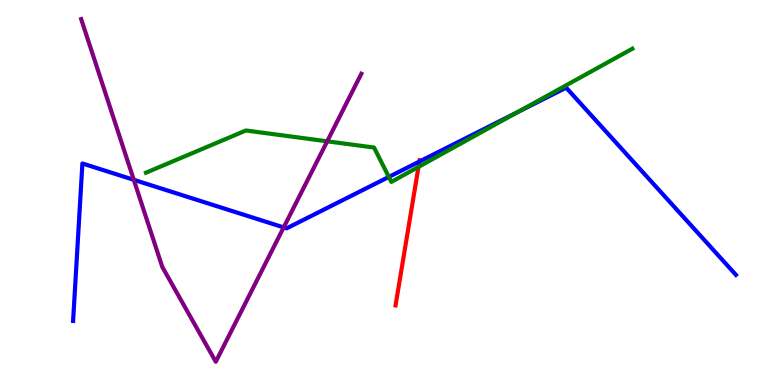[{'lines': ['blue', 'red'], 'intersections': [{'x': 5.41, 'y': 5.8}]}, {'lines': ['green', 'red'], 'intersections': [{'x': 5.4, 'y': 5.66}]}, {'lines': ['purple', 'red'], 'intersections': []}, {'lines': ['blue', 'green'], 'intersections': [{'x': 5.02, 'y': 5.4}, {'x': 6.68, 'y': 7.09}]}, {'lines': ['blue', 'purple'], 'intersections': [{'x': 1.73, 'y': 5.33}, {'x': 3.66, 'y': 4.09}]}, {'lines': ['green', 'purple'], 'intersections': [{'x': 4.22, 'y': 6.33}]}]